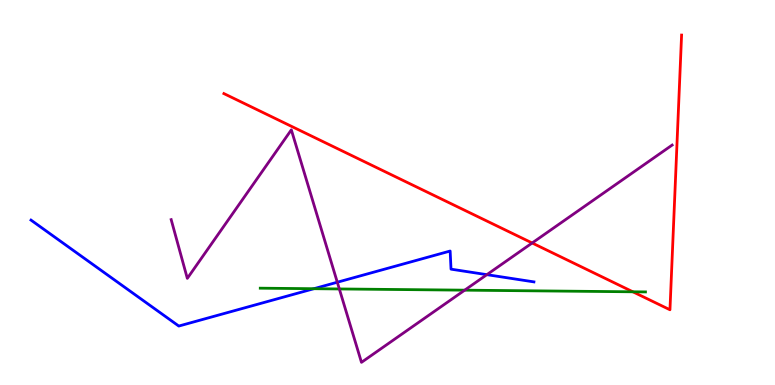[{'lines': ['blue', 'red'], 'intersections': []}, {'lines': ['green', 'red'], 'intersections': [{'x': 8.17, 'y': 2.42}]}, {'lines': ['purple', 'red'], 'intersections': [{'x': 6.87, 'y': 3.69}]}, {'lines': ['blue', 'green'], 'intersections': [{'x': 4.05, 'y': 2.5}]}, {'lines': ['blue', 'purple'], 'intersections': [{'x': 4.35, 'y': 2.67}, {'x': 6.28, 'y': 2.87}]}, {'lines': ['green', 'purple'], 'intersections': [{'x': 4.38, 'y': 2.49}, {'x': 6.0, 'y': 2.46}]}]